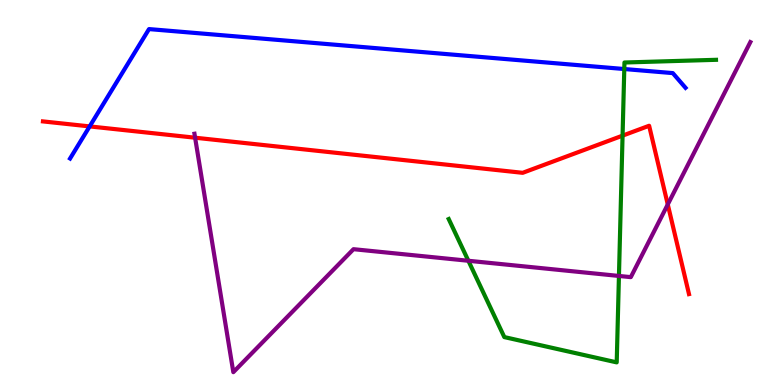[{'lines': ['blue', 'red'], 'intersections': [{'x': 1.16, 'y': 6.72}]}, {'lines': ['green', 'red'], 'intersections': [{'x': 8.03, 'y': 6.48}]}, {'lines': ['purple', 'red'], 'intersections': [{'x': 2.52, 'y': 6.42}, {'x': 8.62, 'y': 4.69}]}, {'lines': ['blue', 'green'], 'intersections': [{'x': 8.06, 'y': 8.21}]}, {'lines': ['blue', 'purple'], 'intersections': []}, {'lines': ['green', 'purple'], 'intersections': [{'x': 6.04, 'y': 3.23}, {'x': 7.99, 'y': 2.83}]}]